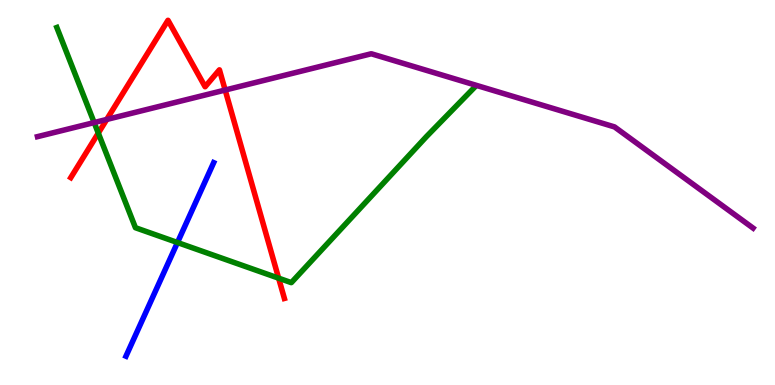[{'lines': ['blue', 'red'], 'intersections': []}, {'lines': ['green', 'red'], 'intersections': [{'x': 1.27, 'y': 6.54}, {'x': 3.6, 'y': 2.77}]}, {'lines': ['purple', 'red'], 'intersections': [{'x': 1.38, 'y': 6.9}, {'x': 2.91, 'y': 7.66}]}, {'lines': ['blue', 'green'], 'intersections': [{'x': 2.29, 'y': 3.7}]}, {'lines': ['blue', 'purple'], 'intersections': []}, {'lines': ['green', 'purple'], 'intersections': [{'x': 1.22, 'y': 6.82}]}]